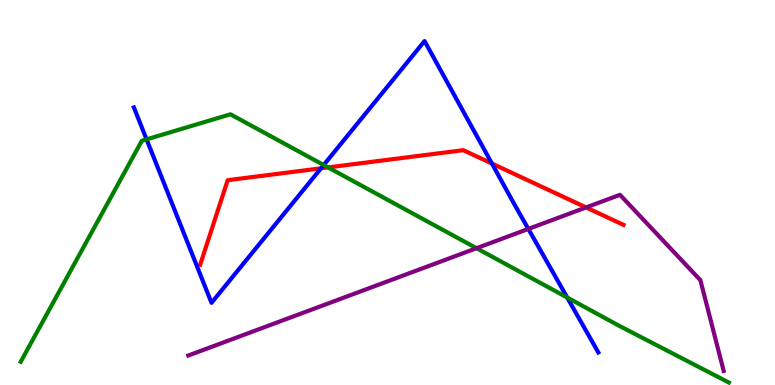[{'lines': ['blue', 'red'], 'intersections': [{'x': 4.14, 'y': 5.63}, {'x': 6.35, 'y': 5.75}]}, {'lines': ['green', 'red'], 'intersections': [{'x': 4.23, 'y': 5.65}]}, {'lines': ['purple', 'red'], 'intersections': [{'x': 7.56, 'y': 4.61}]}, {'lines': ['blue', 'green'], 'intersections': [{'x': 1.89, 'y': 6.38}, {'x': 4.18, 'y': 5.71}, {'x': 7.32, 'y': 2.27}]}, {'lines': ['blue', 'purple'], 'intersections': [{'x': 6.82, 'y': 4.05}]}, {'lines': ['green', 'purple'], 'intersections': [{'x': 6.15, 'y': 3.55}]}]